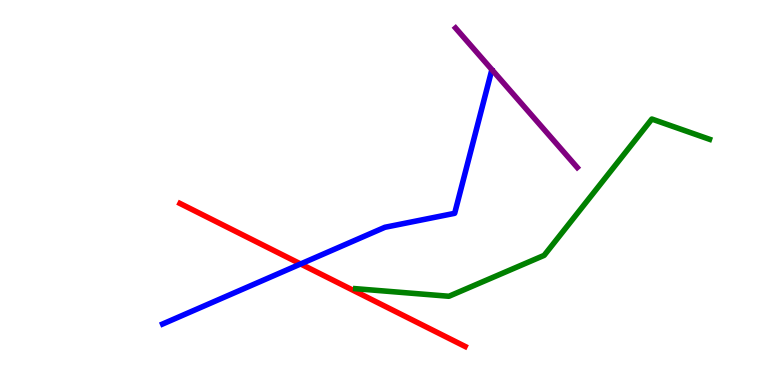[{'lines': ['blue', 'red'], 'intersections': [{'x': 3.88, 'y': 3.14}]}, {'lines': ['green', 'red'], 'intersections': []}, {'lines': ['purple', 'red'], 'intersections': []}, {'lines': ['blue', 'green'], 'intersections': []}, {'lines': ['blue', 'purple'], 'intersections': []}, {'lines': ['green', 'purple'], 'intersections': []}]